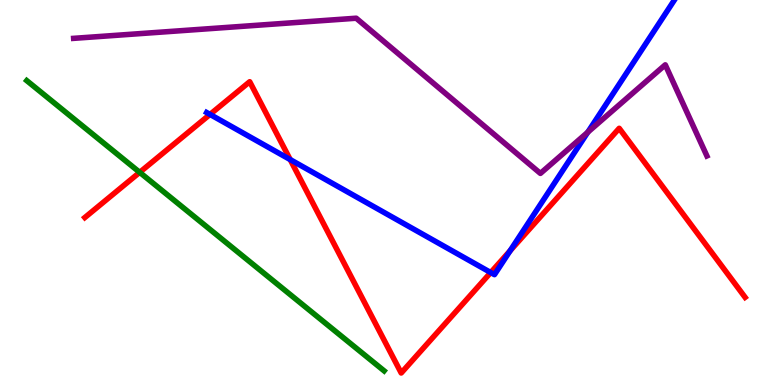[{'lines': ['blue', 'red'], 'intersections': [{'x': 2.71, 'y': 7.03}, {'x': 3.74, 'y': 5.86}, {'x': 6.33, 'y': 2.92}, {'x': 6.58, 'y': 3.49}]}, {'lines': ['green', 'red'], 'intersections': [{'x': 1.8, 'y': 5.52}]}, {'lines': ['purple', 'red'], 'intersections': []}, {'lines': ['blue', 'green'], 'intersections': []}, {'lines': ['blue', 'purple'], 'intersections': [{'x': 7.58, 'y': 6.57}]}, {'lines': ['green', 'purple'], 'intersections': []}]